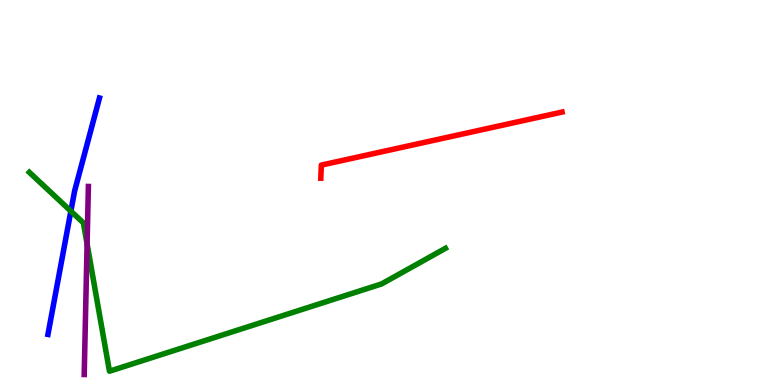[{'lines': ['blue', 'red'], 'intersections': []}, {'lines': ['green', 'red'], 'intersections': []}, {'lines': ['purple', 'red'], 'intersections': []}, {'lines': ['blue', 'green'], 'intersections': [{'x': 0.914, 'y': 4.52}]}, {'lines': ['blue', 'purple'], 'intersections': []}, {'lines': ['green', 'purple'], 'intersections': [{'x': 1.12, 'y': 3.66}]}]